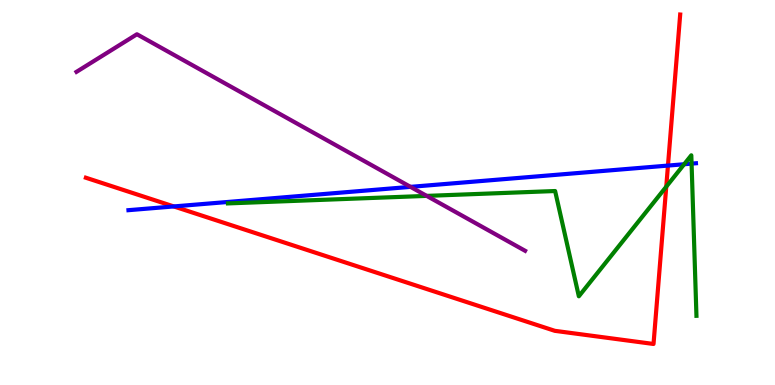[{'lines': ['blue', 'red'], 'intersections': [{'x': 2.24, 'y': 4.64}, {'x': 8.62, 'y': 5.7}]}, {'lines': ['green', 'red'], 'intersections': [{'x': 8.6, 'y': 5.15}]}, {'lines': ['purple', 'red'], 'intersections': []}, {'lines': ['blue', 'green'], 'intersections': [{'x': 8.83, 'y': 5.73}, {'x': 8.92, 'y': 5.75}]}, {'lines': ['blue', 'purple'], 'intersections': [{'x': 5.3, 'y': 5.15}]}, {'lines': ['green', 'purple'], 'intersections': [{'x': 5.51, 'y': 4.91}]}]